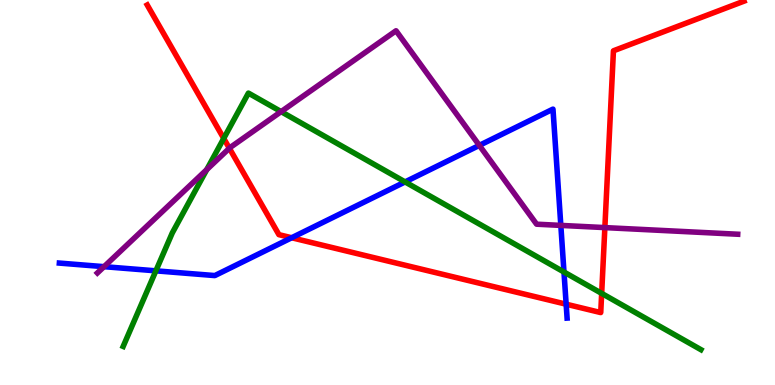[{'lines': ['blue', 'red'], 'intersections': [{'x': 3.76, 'y': 3.82}, {'x': 7.31, 'y': 2.1}]}, {'lines': ['green', 'red'], 'intersections': [{'x': 2.89, 'y': 6.4}, {'x': 7.76, 'y': 2.38}]}, {'lines': ['purple', 'red'], 'intersections': [{'x': 2.96, 'y': 6.15}, {'x': 7.8, 'y': 4.09}]}, {'lines': ['blue', 'green'], 'intersections': [{'x': 2.01, 'y': 2.97}, {'x': 5.23, 'y': 5.27}, {'x': 7.28, 'y': 2.93}]}, {'lines': ['blue', 'purple'], 'intersections': [{'x': 1.34, 'y': 3.07}, {'x': 6.18, 'y': 6.22}, {'x': 7.24, 'y': 4.15}]}, {'lines': ['green', 'purple'], 'intersections': [{'x': 2.67, 'y': 5.59}, {'x': 3.63, 'y': 7.1}]}]